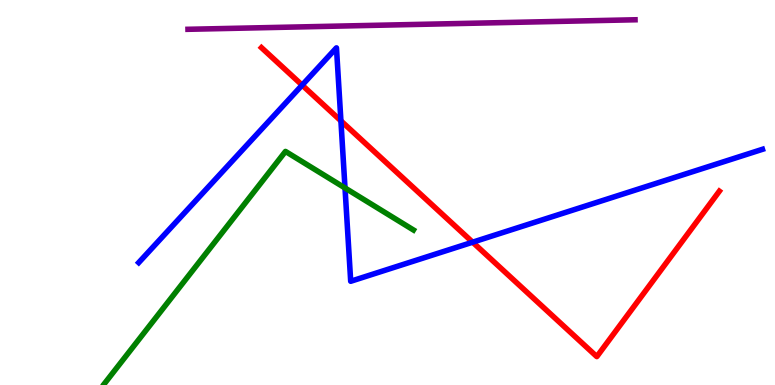[{'lines': ['blue', 'red'], 'intersections': [{'x': 3.9, 'y': 7.79}, {'x': 4.4, 'y': 6.86}, {'x': 6.1, 'y': 3.71}]}, {'lines': ['green', 'red'], 'intersections': []}, {'lines': ['purple', 'red'], 'intersections': []}, {'lines': ['blue', 'green'], 'intersections': [{'x': 4.45, 'y': 5.12}]}, {'lines': ['blue', 'purple'], 'intersections': []}, {'lines': ['green', 'purple'], 'intersections': []}]